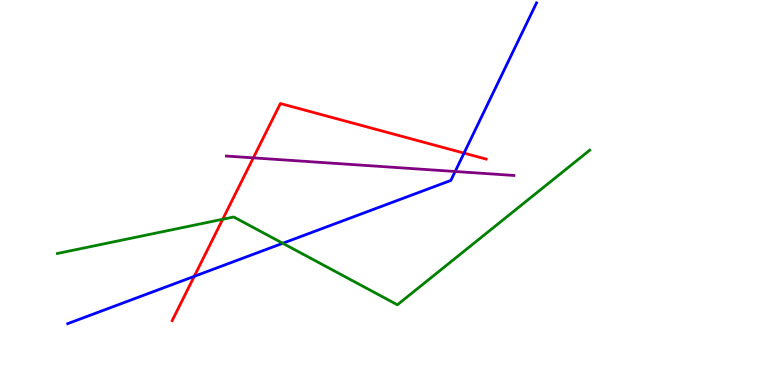[{'lines': ['blue', 'red'], 'intersections': [{'x': 2.51, 'y': 2.82}, {'x': 5.99, 'y': 6.02}]}, {'lines': ['green', 'red'], 'intersections': [{'x': 2.87, 'y': 4.3}]}, {'lines': ['purple', 'red'], 'intersections': [{'x': 3.27, 'y': 5.9}]}, {'lines': ['blue', 'green'], 'intersections': [{'x': 3.65, 'y': 3.68}]}, {'lines': ['blue', 'purple'], 'intersections': [{'x': 5.87, 'y': 5.55}]}, {'lines': ['green', 'purple'], 'intersections': []}]